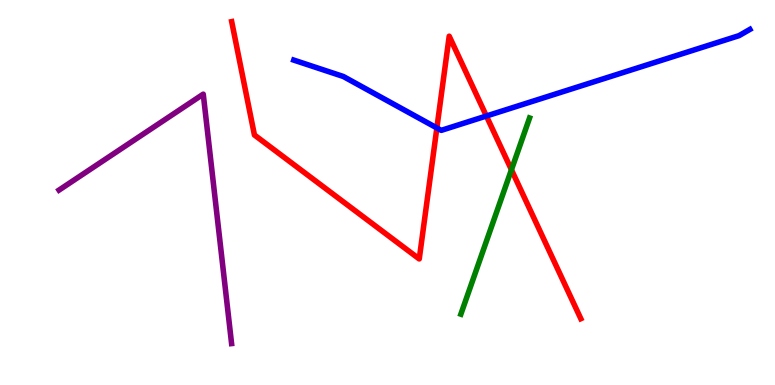[{'lines': ['blue', 'red'], 'intersections': [{'x': 5.64, 'y': 6.68}, {'x': 6.28, 'y': 6.99}]}, {'lines': ['green', 'red'], 'intersections': [{'x': 6.6, 'y': 5.59}]}, {'lines': ['purple', 'red'], 'intersections': []}, {'lines': ['blue', 'green'], 'intersections': []}, {'lines': ['blue', 'purple'], 'intersections': []}, {'lines': ['green', 'purple'], 'intersections': []}]